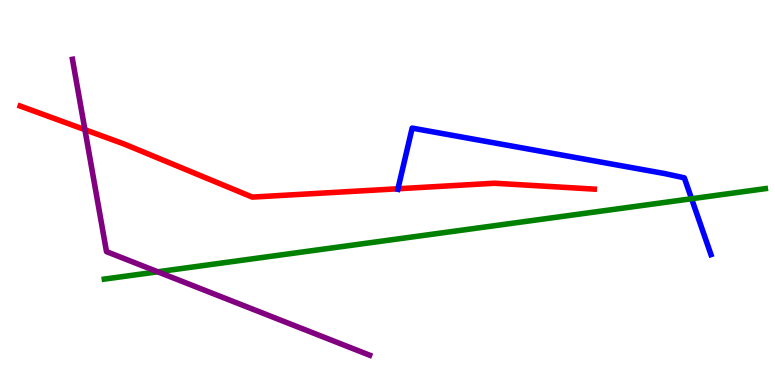[{'lines': ['blue', 'red'], 'intersections': [{'x': 5.14, 'y': 5.1}]}, {'lines': ['green', 'red'], 'intersections': []}, {'lines': ['purple', 'red'], 'intersections': [{'x': 1.1, 'y': 6.63}]}, {'lines': ['blue', 'green'], 'intersections': [{'x': 8.92, 'y': 4.84}]}, {'lines': ['blue', 'purple'], 'intersections': []}, {'lines': ['green', 'purple'], 'intersections': [{'x': 2.04, 'y': 2.94}]}]